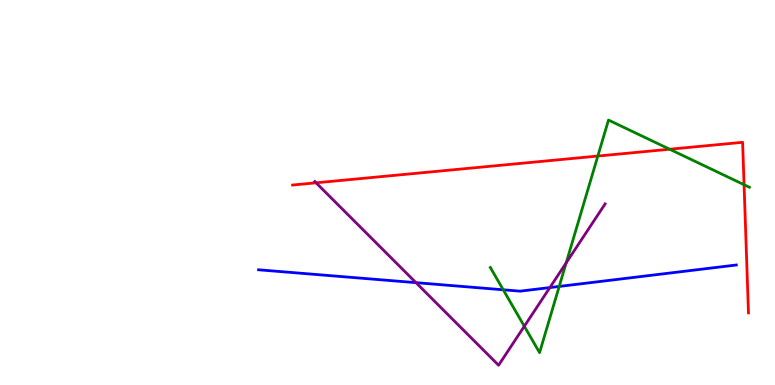[{'lines': ['blue', 'red'], 'intersections': []}, {'lines': ['green', 'red'], 'intersections': [{'x': 7.71, 'y': 5.95}, {'x': 8.64, 'y': 6.12}, {'x': 9.6, 'y': 5.2}]}, {'lines': ['purple', 'red'], 'intersections': [{'x': 4.08, 'y': 5.25}]}, {'lines': ['blue', 'green'], 'intersections': [{'x': 6.49, 'y': 2.47}, {'x': 7.22, 'y': 2.56}]}, {'lines': ['blue', 'purple'], 'intersections': [{'x': 5.37, 'y': 2.66}, {'x': 7.1, 'y': 2.53}]}, {'lines': ['green', 'purple'], 'intersections': [{'x': 6.77, 'y': 1.53}, {'x': 7.31, 'y': 3.17}]}]